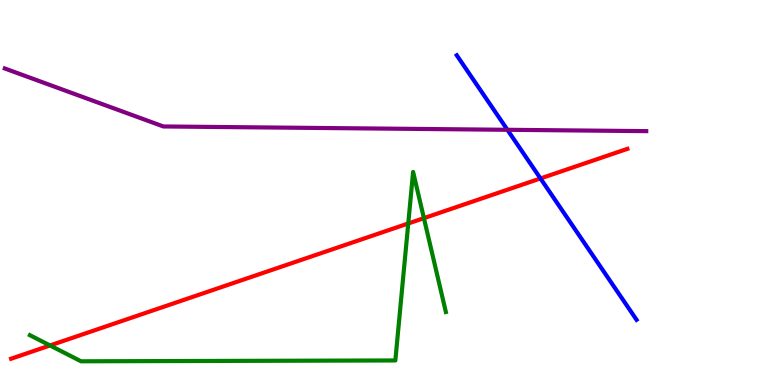[{'lines': ['blue', 'red'], 'intersections': [{'x': 6.97, 'y': 5.36}]}, {'lines': ['green', 'red'], 'intersections': [{'x': 0.646, 'y': 1.03}, {'x': 5.27, 'y': 4.2}, {'x': 5.47, 'y': 4.33}]}, {'lines': ['purple', 'red'], 'intersections': []}, {'lines': ['blue', 'green'], 'intersections': []}, {'lines': ['blue', 'purple'], 'intersections': [{'x': 6.55, 'y': 6.63}]}, {'lines': ['green', 'purple'], 'intersections': []}]